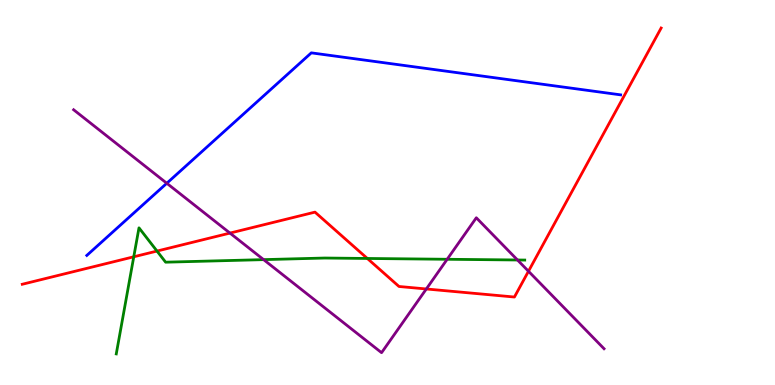[{'lines': ['blue', 'red'], 'intersections': []}, {'lines': ['green', 'red'], 'intersections': [{'x': 1.73, 'y': 3.33}, {'x': 2.03, 'y': 3.48}, {'x': 4.74, 'y': 3.29}]}, {'lines': ['purple', 'red'], 'intersections': [{'x': 2.97, 'y': 3.95}, {'x': 5.5, 'y': 2.49}, {'x': 6.82, 'y': 2.95}]}, {'lines': ['blue', 'green'], 'intersections': []}, {'lines': ['blue', 'purple'], 'intersections': [{'x': 2.15, 'y': 5.24}]}, {'lines': ['green', 'purple'], 'intersections': [{'x': 3.4, 'y': 3.26}, {'x': 5.77, 'y': 3.27}, {'x': 6.68, 'y': 3.25}]}]